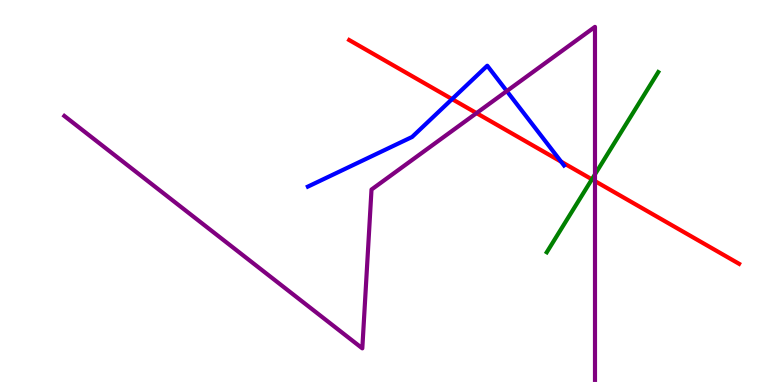[{'lines': ['blue', 'red'], 'intersections': [{'x': 5.83, 'y': 7.43}, {'x': 7.24, 'y': 5.8}]}, {'lines': ['green', 'red'], 'intersections': [{'x': 7.64, 'y': 5.34}]}, {'lines': ['purple', 'red'], 'intersections': [{'x': 6.15, 'y': 7.06}, {'x': 7.68, 'y': 5.3}]}, {'lines': ['blue', 'green'], 'intersections': []}, {'lines': ['blue', 'purple'], 'intersections': [{'x': 6.54, 'y': 7.63}]}, {'lines': ['green', 'purple'], 'intersections': [{'x': 7.68, 'y': 5.47}]}]